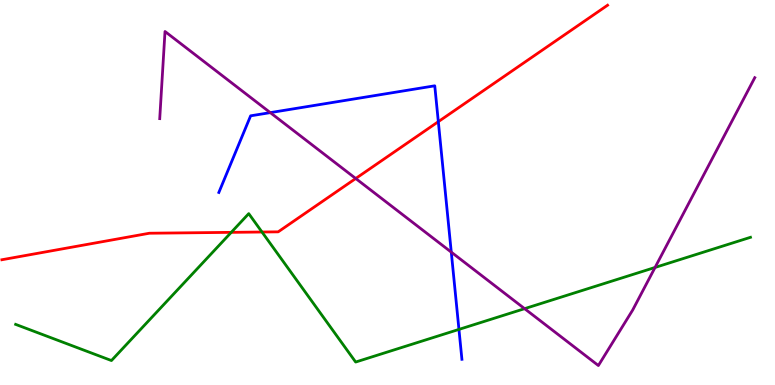[{'lines': ['blue', 'red'], 'intersections': [{'x': 5.66, 'y': 6.84}]}, {'lines': ['green', 'red'], 'intersections': [{'x': 2.98, 'y': 3.96}, {'x': 3.38, 'y': 3.97}]}, {'lines': ['purple', 'red'], 'intersections': [{'x': 4.59, 'y': 5.36}]}, {'lines': ['blue', 'green'], 'intersections': [{'x': 5.92, 'y': 1.44}]}, {'lines': ['blue', 'purple'], 'intersections': [{'x': 3.49, 'y': 7.07}, {'x': 5.82, 'y': 3.45}]}, {'lines': ['green', 'purple'], 'intersections': [{'x': 6.77, 'y': 1.98}, {'x': 8.45, 'y': 3.05}]}]